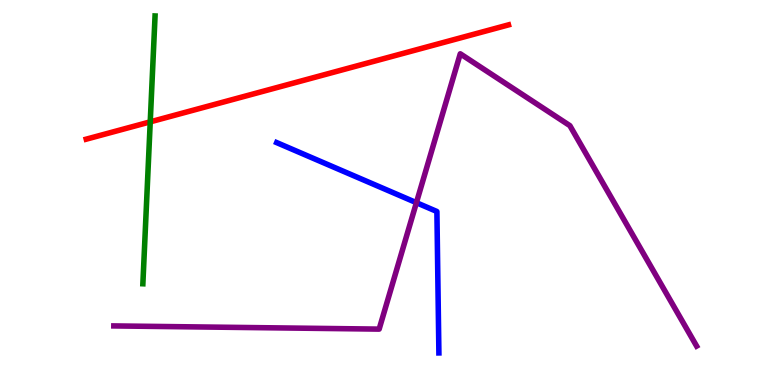[{'lines': ['blue', 'red'], 'intersections': []}, {'lines': ['green', 'red'], 'intersections': [{'x': 1.94, 'y': 6.84}]}, {'lines': ['purple', 'red'], 'intersections': []}, {'lines': ['blue', 'green'], 'intersections': []}, {'lines': ['blue', 'purple'], 'intersections': [{'x': 5.37, 'y': 4.74}]}, {'lines': ['green', 'purple'], 'intersections': []}]